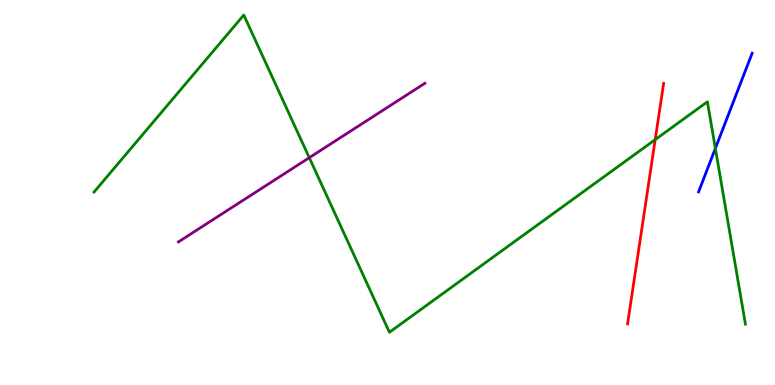[{'lines': ['blue', 'red'], 'intersections': []}, {'lines': ['green', 'red'], 'intersections': [{'x': 8.45, 'y': 6.37}]}, {'lines': ['purple', 'red'], 'intersections': []}, {'lines': ['blue', 'green'], 'intersections': [{'x': 9.23, 'y': 6.14}]}, {'lines': ['blue', 'purple'], 'intersections': []}, {'lines': ['green', 'purple'], 'intersections': [{'x': 3.99, 'y': 5.9}]}]